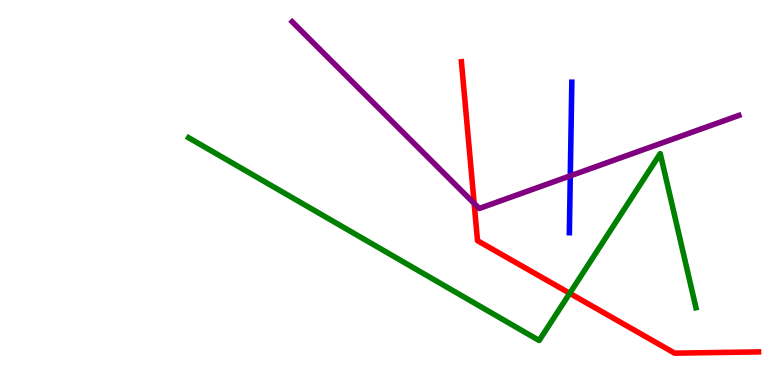[{'lines': ['blue', 'red'], 'intersections': []}, {'lines': ['green', 'red'], 'intersections': [{'x': 7.35, 'y': 2.38}]}, {'lines': ['purple', 'red'], 'intersections': [{'x': 6.12, 'y': 4.72}]}, {'lines': ['blue', 'green'], 'intersections': []}, {'lines': ['blue', 'purple'], 'intersections': [{'x': 7.36, 'y': 5.43}]}, {'lines': ['green', 'purple'], 'intersections': []}]